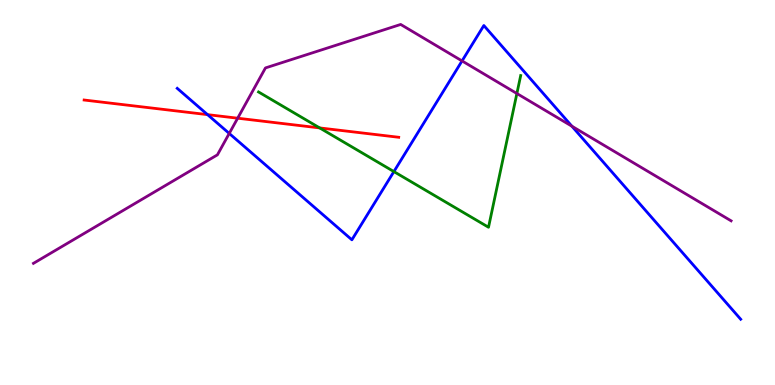[{'lines': ['blue', 'red'], 'intersections': [{'x': 2.68, 'y': 7.02}]}, {'lines': ['green', 'red'], 'intersections': [{'x': 4.12, 'y': 6.68}]}, {'lines': ['purple', 'red'], 'intersections': [{'x': 3.07, 'y': 6.93}]}, {'lines': ['blue', 'green'], 'intersections': [{'x': 5.08, 'y': 5.54}]}, {'lines': ['blue', 'purple'], 'intersections': [{'x': 2.96, 'y': 6.53}, {'x': 5.96, 'y': 8.42}, {'x': 7.38, 'y': 6.72}]}, {'lines': ['green', 'purple'], 'intersections': [{'x': 6.67, 'y': 7.57}]}]